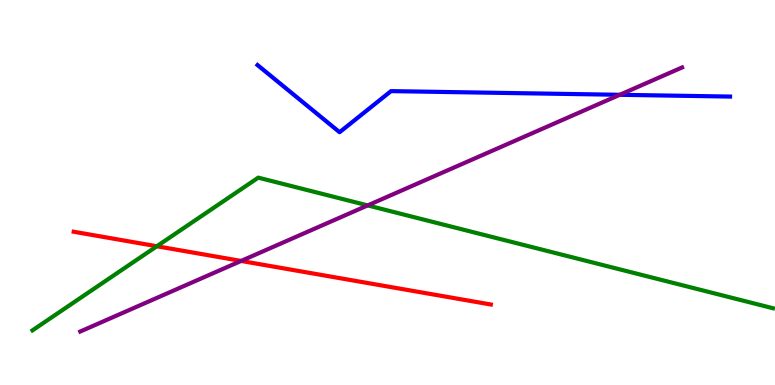[{'lines': ['blue', 'red'], 'intersections': []}, {'lines': ['green', 'red'], 'intersections': [{'x': 2.02, 'y': 3.6}]}, {'lines': ['purple', 'red'], 'intersections': [{'x': 3.11, 'y': 3.22}]}, {'lines': ['blue', 'green'], 'intersections': []}, {'lines': ['blue', 'purple'], 'intersections': [{'x': 8.0, 'y': 7.54}]}, {'lines': ['green', 'purple'], 'intersections': [{'x': 4.74, 'y': 4.66}]}]